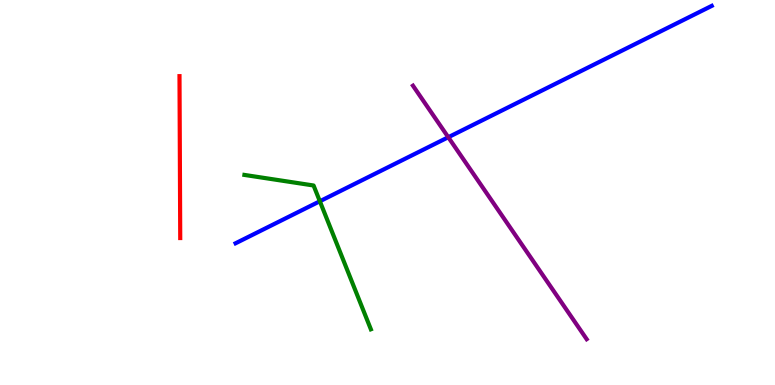[{'lines': ['blue', 'red'], 'intersections': []}, {'lines': ['green', 'red'], 'intersections': []}, {'lines': ['purple', 'red'], 'intersections': []}, {'lines': ['blue', 'green'], 'intersections': [{'x': 4.13, 'y': 4.77}]}, {'lines': ['blue', 'purple'], 'intersections': [{'x': 5.78, 'y': 6.44}]}, {'lines': ['green', 'purple'], 'intersections': []}]